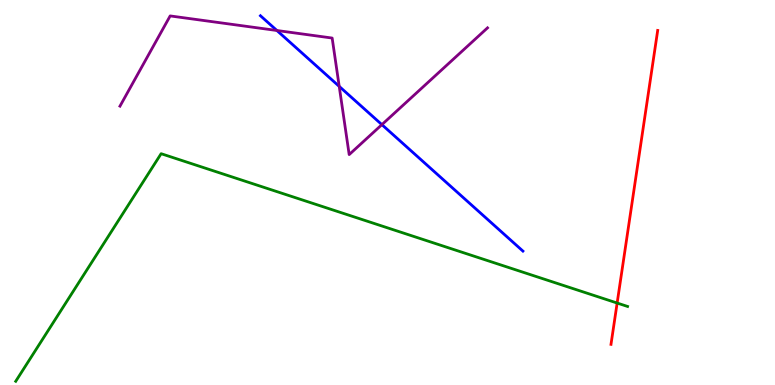[{'lines': ['blue', 'red'], 'intersections': []}, {'lines': ['green', 'red'], 'intersections': [{'x': 7.96, 'y': 2.13}]}, {'lines': ['purple', 'red'], 'intersections': []}, {'lines': ['blue', 'green'], 'intersections': []}, {'lines': ['blue', 'purple'], 'intersections': [{'x': 3.57, 'y': 9.21}, {'x': 4.38, 'y': 7.76}, {'x': 4.93, 'y': 6.76}]}, {'lines': ['green', 'purple'], 'intersections': []}]